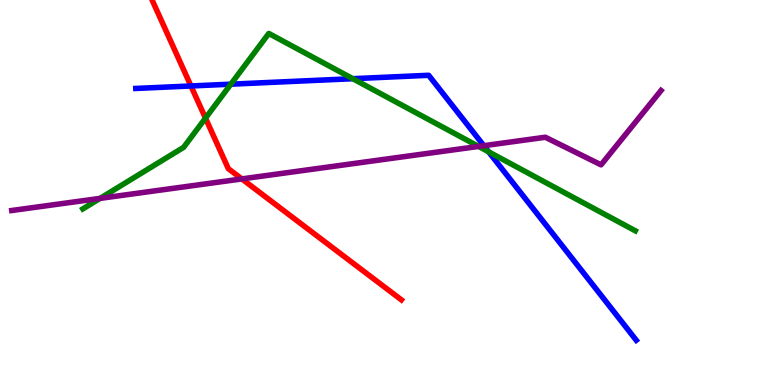[{'lines': ['blue', 'red'], 'intersections': [{'x': 2.46, 'y': 7.77}]}, {'lines': ['green', 'red'], 'intersections': [{'x': 2.65, 'y': 6.93}]}, {'lines': ['purple', 'red'], 'intersections': [{'x': 3.12, 'y': 5.35}]}, {'lines': ['blue', 'green'], 'intersections': [{'x': 2.98, 'y': 7.81}, {'x': 4.55, 'y': 7.96}, {'x': 6.31, 'y': 6.06}]}, {'lines': ['blue', 'purple'], 'intersections': [{'x': 6.24, 'y': 6.22}]}, {'lines': ['green', 'purple'], 'intersections': [{'x': 1.29, 'y': 4.85}, {'x': 6.18, 'y': 6.2}]}]